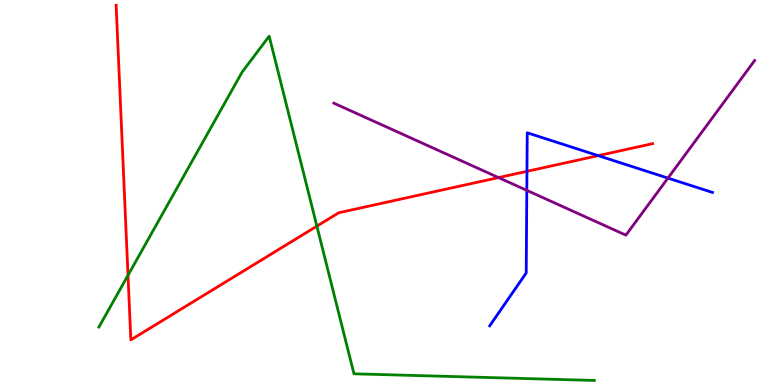[{'lines': ['blue', 'red'], 'intersections': [{'x': 6.8, 'y': 5.55}, {'x': 7.72, 'y': 5.96}]}, {'lines': ['green', 'red'], 'intersections': [{'x': 1.65, 'y': 2.85}, {'x': 4.09, 'y': 4.13}]}, {'lines': ['purple', 'red'], 'intersections': [{'x': 6.43, 'y': 5.39}]}, {'lines': ['blue', 'green'], 'intersections': []}, {'lines': ['blue', 'purple'], 'intersections': [{'x': 6.8, 'y': 5.06}, {'x': 8.62, 'y': 5.37}]}, {'lines': ['green', 'purple'], 'intersections': []}]